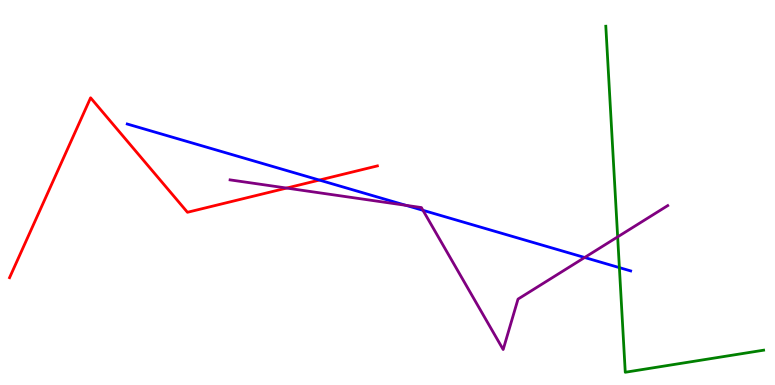[{'lines': ['blue', 'red'], 'intersections': [{'x': 4.12, 'y': 5.32}]}, {'lines': ['green', 'red'], 'intersections': []}, {'lines': ['purple', 'red'], 'intersections': [{'x': 3.7, 'y': 5.12}]}, {'lines': ['blue', 'green'], 'intersections': [{'x': 7.99, 'y': 3.05}]}, {'lines': ['blue', 'purple'], 'intersections': [{'x': 5.24, 'y': 4.67}, {'x': 5.46, 'y': 4.54}, {'x': 7.54, 'y': 3.31}]}, {'lines': ['green', 'purple'], 'intersections': [{'x': 7.97, 'y': 3.85}]}]